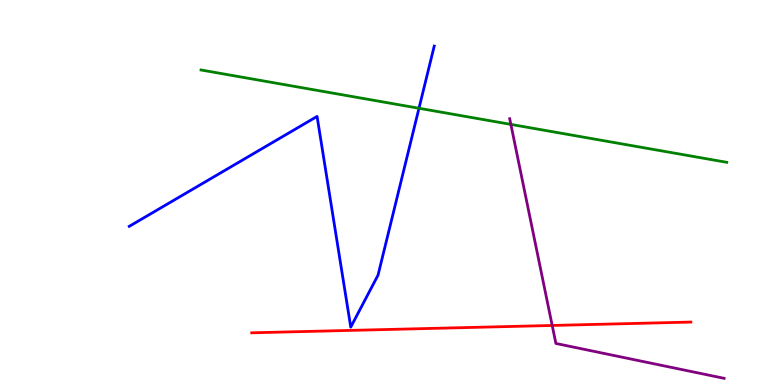[{'lines': ['blue', 'red'], 'intersections': []}, {'lines': ['green', 'red'], 'intersections': []}, {'lines': ['purple', 'red'], 'intersections': [{'x': 7.13, 'y': 1.55}]}, {'lines': ['blue', 'green'], 'intersections': [{'x': 5.41, 'y': 7.19}]}, {'lines': ['blue', 'purple'], 'intersections': []}, {'lines': ['green', 'purple'], 'intersections': [{'x': 6.59, 'y': 6.77}]}]